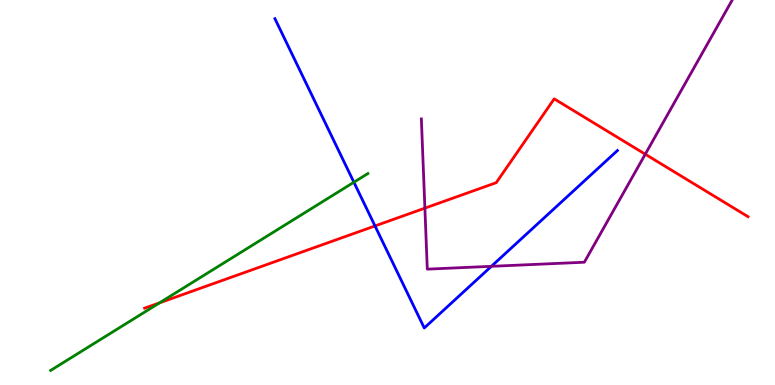[{'lines': ['blue', 'red'], 'intersections': [{'x': 4.84, 'y': 4.13}]}, {'lines': ['green', 'red'], 'intersections': [{'x': 2.06, 'y': 2.13}]}, {'lines': ['purple', 'red'], 'intersections': [{'x': 5.48, 'y': 4.59}, {'x': 8.33, 'y': 5.99}]}, {'lines': ['blue', 'green'], 'intersections': [{'x': 4.57, 'y': 5.27}]}, {'lines': ['blue', 'purple'], 'intersections': [{'x': 6.34, 'y': 3.08}]}, {'lines': ['green', 'purple'], 'intersections': []}]